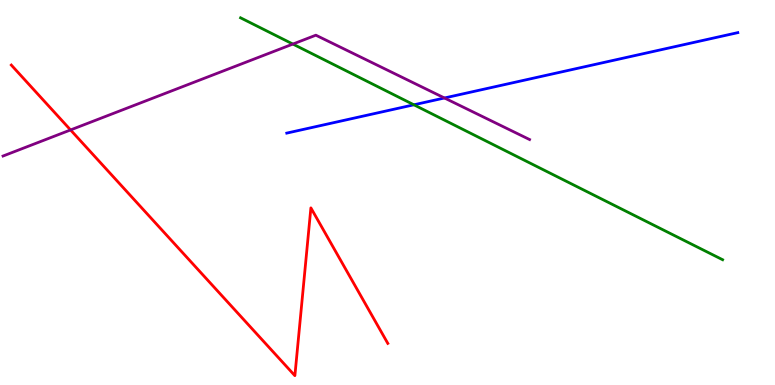[{'lines': ['blue', 'red'], 'intersections': []}, {'lines': ['green', 'red'], 'intersections': []}, {'lines': ['purple', 'red'], 'intersections': [{'x': 0.91, 'y': 6.62}]}, {'lines': ['blue', 'green'], 'intersections': [{'x': 5.34, 'y': 7.28}]}, {'lines': ['blue', 'purple'], 'intersections': [{'x': 5.73, 'y': 7.45}]}, {'lines': ['green', 'purple'], 'intersections': [{'x': 3.78, 'y': 8.86}]}]